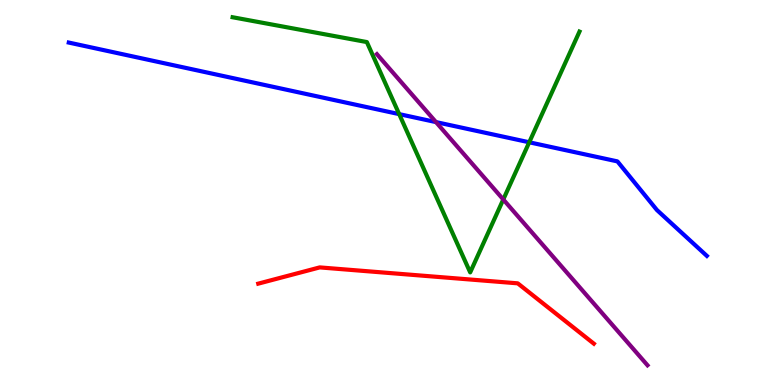[{'lines': ['blue', 'red'], 'intersections': []}, {'lines': ['green', 'red'], 'intersections': []}, {'lines': ['purple', 'red'], 'intersections': []}, {'lines': ['blue', 'green'], 'intersections': [{'x': 5.15, 'y': 7.04}, {'x': 6.83, 'y': 6.3}]}, {'lines': ['blue', 'purple'], 'intersections': [{'x': 5.63, 'y': 6.83}]}, {'lines': ['green', 'purple'], 'intersections': [{'x': 6.49, 'y': 4.82}]}]